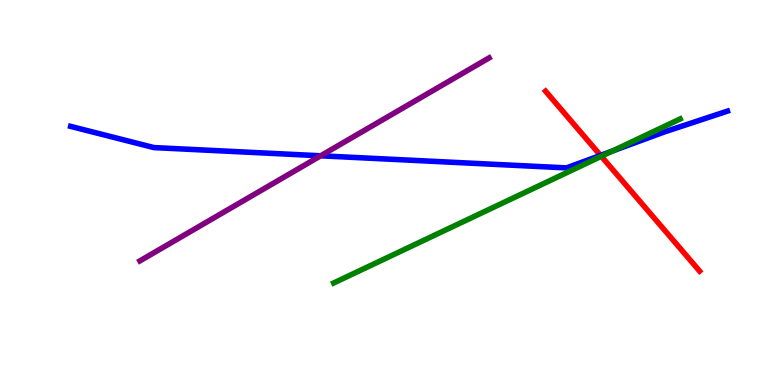[{'lines': ['blue', 'red'], 'intersections': [{'x': 7.75, 'y': 5.96}]}, {'lines': ['green', 'red'], 'intersections': [{'x': 7.76, 'y': 5.94}]}, {'lines': ['purple', 'red'], 'intersections': []}, {'lines': ['blue', 'green'], 'intersections': [{'x': 7.9, 'y': 6.08}]}, {'lines': ['blue', 'purple'], 'intersections': [{'x': 4.14, 'y': 5.95}]}, {'lines': ['green', 'purple'], 'intersections': []}]